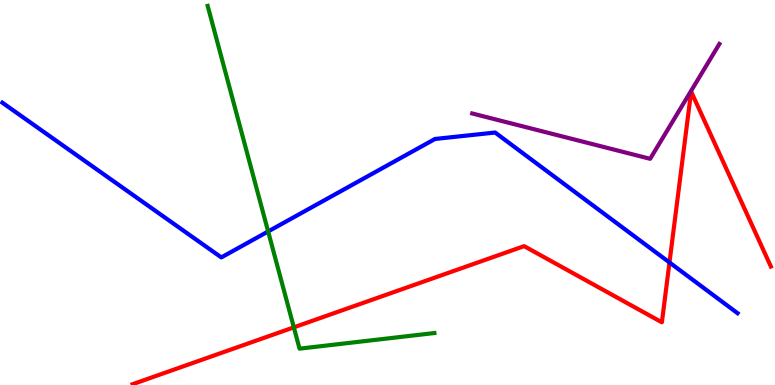[{'lines': ['blue', 'red'], 'intersections': [{'x': 8.64, 'y': 3.18}]}, {'lines': ['green', 'red'], 'intersections': [{'x': 3.79, 'y': 1.5}]}, {'lines': ['purple', 'red'], 'intersections': []}, {'lines': ['blue', 'green'], 'intersections': [{'x': 3.46, 'y': 3.99}]}, {'lines': ['blue', 'purple'], 'intersections': []}, {'lines': ['green', 'purple'], 'intersections': []}]